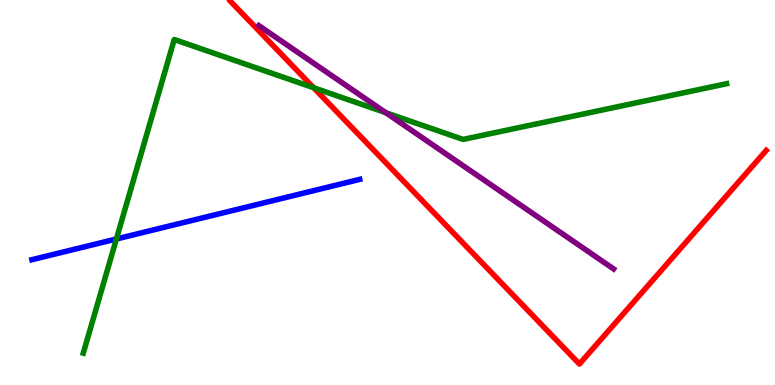[{'lines': ['blue', 'red'], 'intersections': []}, {'lines': ['green', 'red'], 'intersections': [{'x': 4.05, 'y': 7.72}]}, {'lines': ['purple', 'red'], 'intersections': []}, {'lines': ['blue', 'green'], 'intersections': [{'x': 1.5, 'y': 3.79}]}, {'lines': ['blue', 'purple'], 'intersections': []}, {'lines': ['green', 'purple'], 'intersections': [{'x': 4.98, 'y': 7.07}]}]